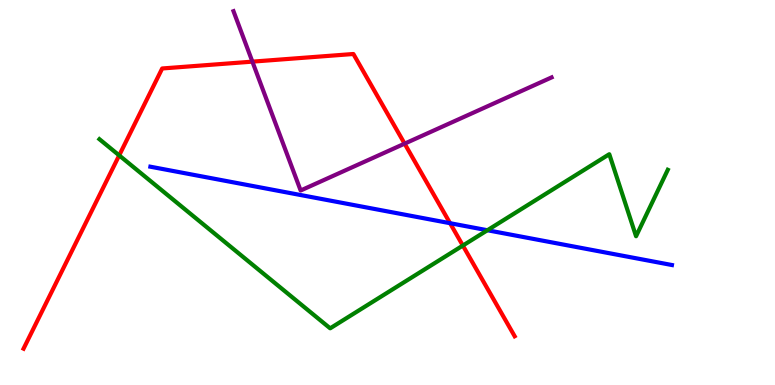[{'lines': ['blue', 'red'], 'intersections': [{'x': 5.81, 'y': 4.2}]}, {'lines': ['green', 'red'], 'intersections': [{'x': 1.54, 'y': 5.96}, {'x': 5.97, 'y': 3.62}]}, {'lines': ['purple', 'red'], 'intersections': [{'x': 3.26, 'y': 8.4}, {'x': 5.22, 'y': 6.27}]}, {'lines': ['blue', 'green'], 'intersections': [{'x': 6.29, 'y': 4.02}]}, {'lines': ['blue', 'purple'], 'intersections': []}, {'lines': ['green', 'purple'], 'intersections': []}]